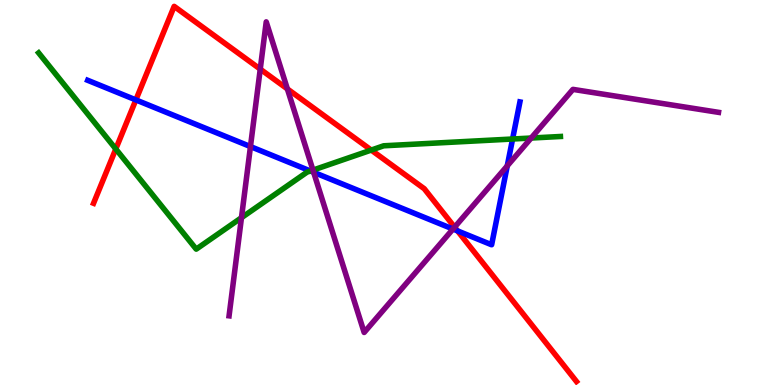[{'lines': ['blue', 'red'], 'intersections': [{'x': 1.75, 'y': 7.4}, {'x': 5.9, 'y': 4.0}]}, {'lines': ['green', 'red'], 'intersections': [{'x': 1.49, 'y': 6.13}, {'x': 4.79, 'y': 6.1}]}, {'lines': ['purple', 'red'], 'intersections': [{'x': 3.36, 'y': 8.2}, {'x': 3.71, 'y': 7.69}, {'x': 5.87, 'y': 4.1}]}, {'lines': ['blue', 'green'], 'intersections': [{'x': 4.01, 'y': 5.56}, {'x': 6.61, 'y': 6.39}]}, {'lines': ['blue', 'purple'], 'intersections': [{'x': 3.23, 'y': 6.19}, {'x': 4.05, 'y': 5.52}, {'x': 5.85, 'y': 4.05}, {'x': 6.55, 'y': 5.69}]}, {'lines': ['green', 'purple'], 'intersections': [{'x': 3.12, 'y': 4.35}, {'x': 4.04, 'y': 5.58}, {'x': 6.85, 'y': 6.41}]}]